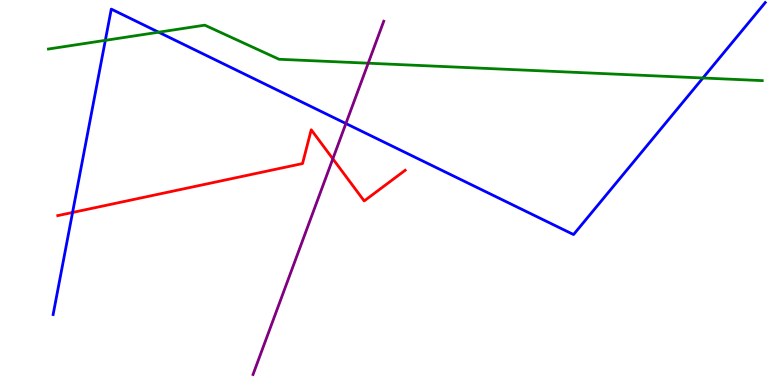[{'lines': ['blue', 'red'], 'intersections': [{'x': 0.936, 'y': 4.48}]}, {'lines': ['green', 'red'], 'intersections': []}, {'lines': ['purple', 'red'], 'intersections': [{'x': 4.29, 'y': 5.87}]}, {'lines': ['blue', 'green'], 'intersections': [{'x': 1.36, 'y': 8.95}, {'x': 2.05, 'y': 9.16}, {'x': 9.07, 'y': 7.97}]}, {'lines': ['blue', 'purple'], 'intersections': [{'x': 4.46, 'y': 6.79}]}, {'lines': ['green', 'purple'], 'intersections': [{'x': 4.75, 'y': 8.36}]}]